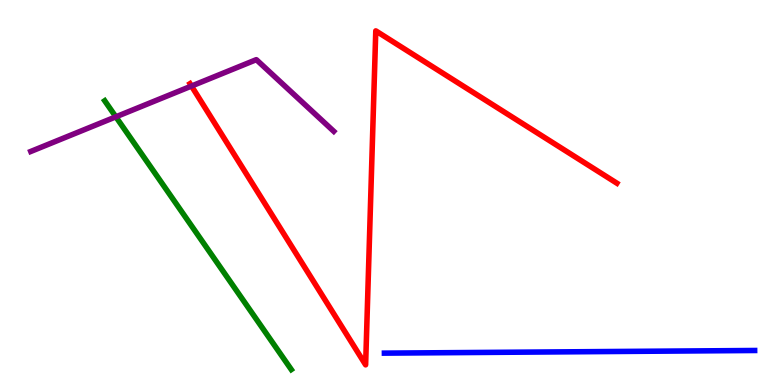[{'lines': ['blue', 'red'], 'intersections': []}, {'lines': ['green', 'red'], 'intersections': []}, {'lines': ['purple', 'red'], 'intersections': [{'x': 2.47, 'y': 7.76}]}, {'lines': ['blue', 'green'], 'intersections': []}, {'lines': ['blue', 'purple'], 'intersections': []}, {'lines': ['green', 'purple'], 'intersections': [{'x': 1.5, 'y': 6.97}]}]